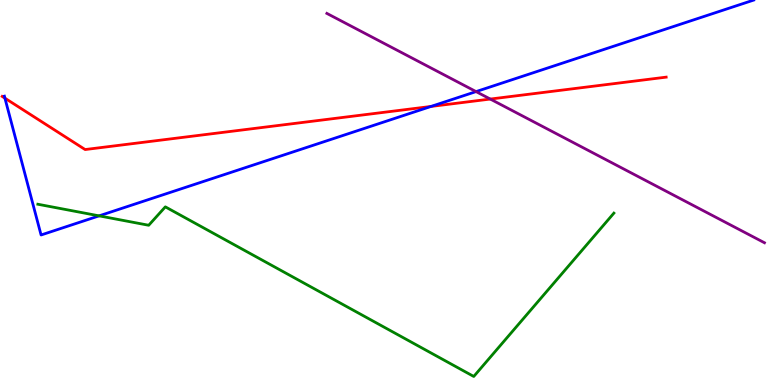[{'lines': ['blue', 'red'], 'intersections': [{'x': 0.0636, 'y': 7.45}, {'x': 5.56, 'y': 7.24}]}, {'lines': ['green', 'red'], 'intersections': []}, {'lines': ['purple', 'red'], 'intersections': [{'x': 6.33, 'y': 7.43}]}, {'lines': ['blue', 'green'], 'intersections': [{'x': 1.28, 'y': 4.39}]}, {'lines': ['blue', 'purple'], 'intersections': [{'x': 6.14, 'y': 7.62}]}, {'lines': ['green', 'purple'], 'intersections': []}]